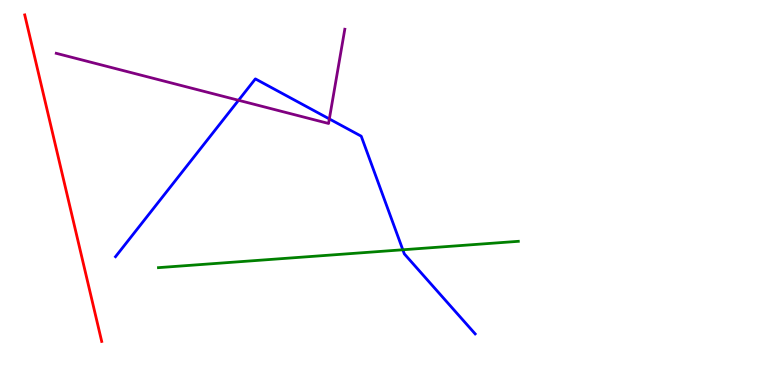[{'lines': ['blue', 'red'], 'intersections': []}, {'lines': ['green', 'red'], 'intersections': []}, {'lines': ['purple', 'red'], 'intersections': []}, {'lines': ['blue', 'green'], 'intersections': [{'x': 5.2, 'y': 3.51}]}, {'lines': ['blue', 'purple'], 'intersections': [{'x': 3.08, 'y': 7.4}, {'x': 4.25, 'y': 6.91}]}, {'lines': ['green', 'purple'], 'intersections': []}]